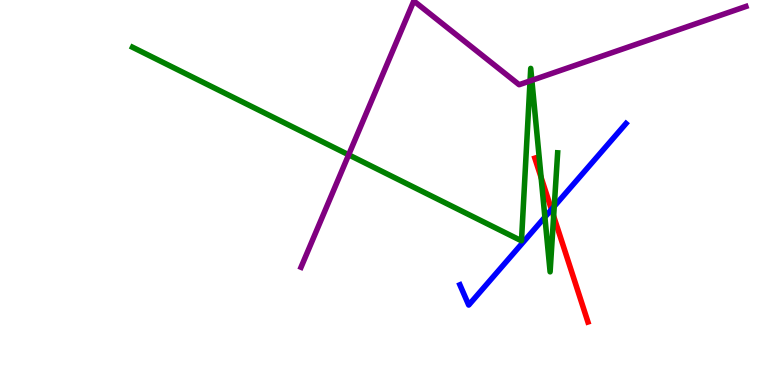[{'lines': ['blue', 'red'], 'intersections': [{'x': 7.12, 'y': 4.56}]}, {'lines': ['green', 'red'], 'intersections': [{'x': 6.98, 'y': 5.39}, {'x': 7.14, 'y': 4.39}]}, {'lines': ['purple', 'red'], 'intersections': []}, {'lines': ['blue', 'green'], 'intersections': [{'x': 7.03, 'y': 4.36}, {'x': 7.15, 'y': 4.64}]}, {'lines': ['blue', 'purple'], 'intersections': []}, {'lines': ['green', 'purple'], 'intersections': [{'x': 4.5, 'y': 5.98}, {'x': 6.84, 'y': 7.9}, {'x': 6.86, 'y': 7.91}]}]